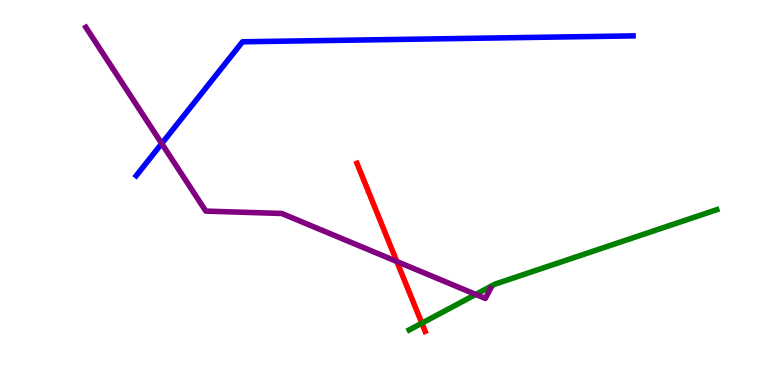[{'lines': ['blue', 'red'], 'intersections': []}, {'lines': ['green', 'red'], 'intersections': [{'x': 5.44, 'y': 1.61}]}, {'lines': ['purple', 'red'], 'intersections': [{'x': 5.12, 'y': 3.21}]}, {'lines': ['blue', 'green'], 'intersections': []}, {'lines': ['blue', 'purple'], 'intersections': [{'x': 2.09, 'y': 6.27}]}, {'lines': ['green', 'purple'], 'intersections': [{'x': 6.14, 'y': 2.35}]}]